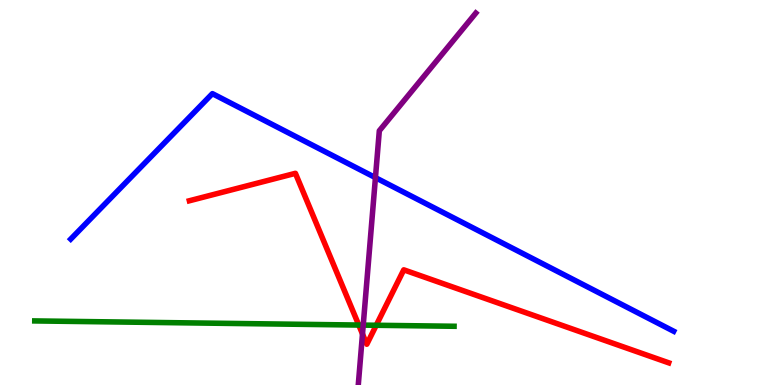[{'lines': ['blue', 'red'], 'intersections': []}, {'lines': ['green', 'red'], 'intersections': [{'x': 4.63, 'y': 1.56}, {'x': 4.85, 'y': 1.55}]}, {'lines': ['purple', 'red'], 'intersections': [{'x': 4.68, 'y': 1.33}]}, {'lines': ['blue', 'green'], 'intersections': []}, {'lines': ['blue', 'purple'], 'intersections': [{'x': 4.84, 'y': 5.39}]}, {'lines': ['green', 'purple'], 'intersections': [{'x': 4.69, 'y': 1.56}]}]